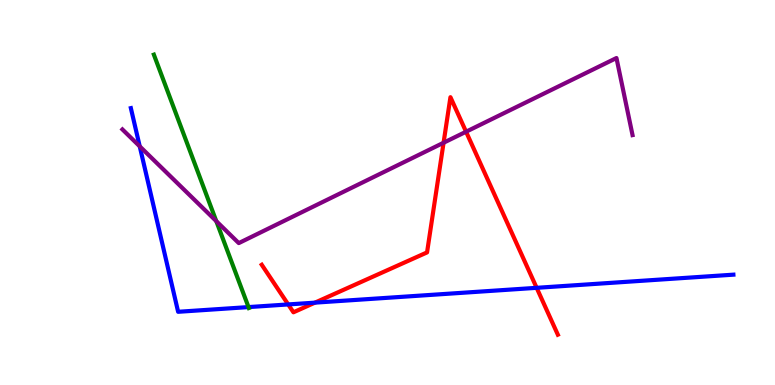[{'lines': ['blue', 'red'], 'intersections': [{'x': 3.72, 'y': 2.09}, {'x': 4.06, 'y': 2.14}, {'x': 6.92, 'y': 2.52}]}, {'lines': ['green', 'red'], 'intersections': []}, {'lines': ['purple', 'red'], 'intersections': [{'x': 5.72, 'y': 6.29}, {'x': 6.01, 'y': 6.58}]}, {'lines': ['blue', 'green'], 'intersections': [{'x': 3.21, 'y': 2.02}]}, {'lines': ['blue', 'purple'], 'intersections': [{'x': 1.8, 'y': 6.2}]}, {'lines': ['green', 'purple'], 'intersections': [{'x': 2.79, 'y': 4.26}]}]